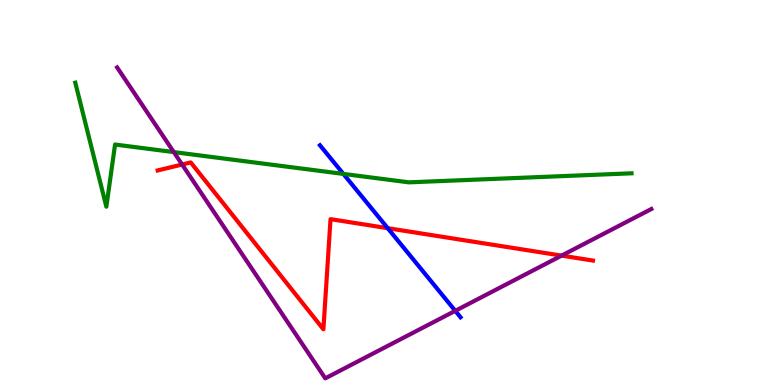[{'lines': ['blue', 'red'], 'intersections': [{'x': 5.0, 'y': 4.07}]}, {'lines': ['green', 'red'], 'intersections': []}, {'lines': ['purple', 'red'], 'intersections': [{'x': 2.35, 'y': 5.73}, {'x': 7.25, 'y': 3.36}]}, {'lines': ['blue', 'green'], 'intersections': [{'x': 4.43, 'y': 5.48}]}, {'lines': ['blue', 'purple'], 'intersections': [{'x': 5.87, 'y': 1.93}]}, {'lines': ['green', 'purple'], 'intersections': [{'x': 2.24, 'y': 6.05}]}]